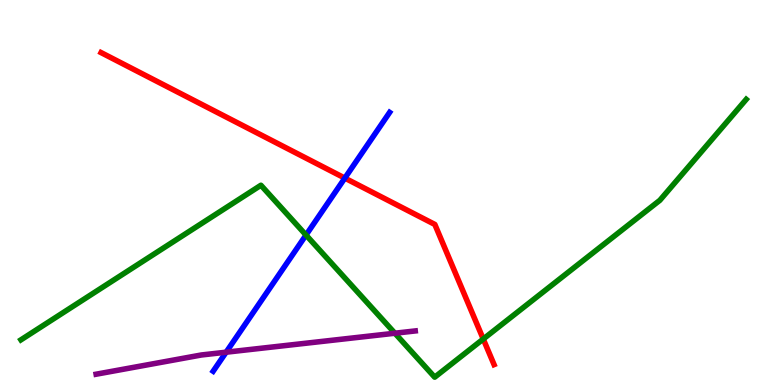[{'lines': ['blue', 'red'], 'intersections': [{'x': 4.45, 'y': 5.37}]}, {'lines': ['green', 'red'], 'intersections': [{'x': 6.24, 'y': 1.19}]}, {'lines': ['purple', 'red'], 'intersections': []}, {'lines': ['blue', 'green'], 'intersections': [{'x': 3.95, 'y': 3.89}]}, {'lines': ['blue', 'purple'], 'intersections': [{'x': 2.92, 'y': 0.852}]}, {'lines': ['green', 'purple'], 'intersections': [{'x': 5.1, 'y': 1.34}]}]